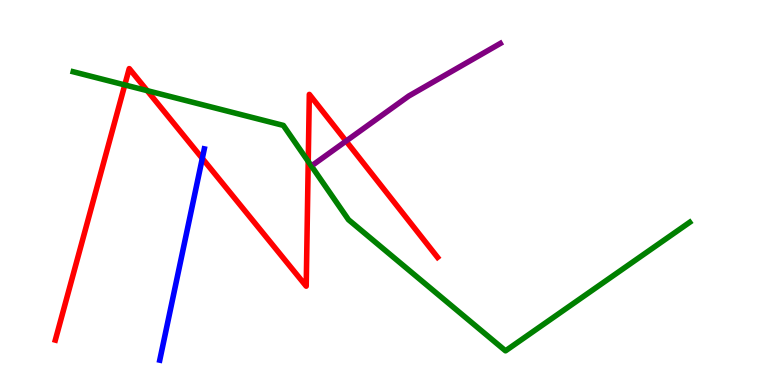[{'lines': ['blue', 'red'], 'intersections': [{'x': 2.61, 'y': 5.89}]}, {'lines': ['green', 'red'], 'intersections': [{'x': 1.61, 'y': 7.79}, {'x': 1.9, 'y': 7.65}, {'x': 3.98, 'y': 5.81}]}, {'lines': ['purple', 'red'], 'intersections': [{'x': 4.47, 'y': 6.34}]}, {'lines': ['blue', 'green'], 'intersections': []}, {'lines': ['blue', 'purple'], 'intersections': []}, {'lines': ['green', 'purple'], 'intersections': []}]